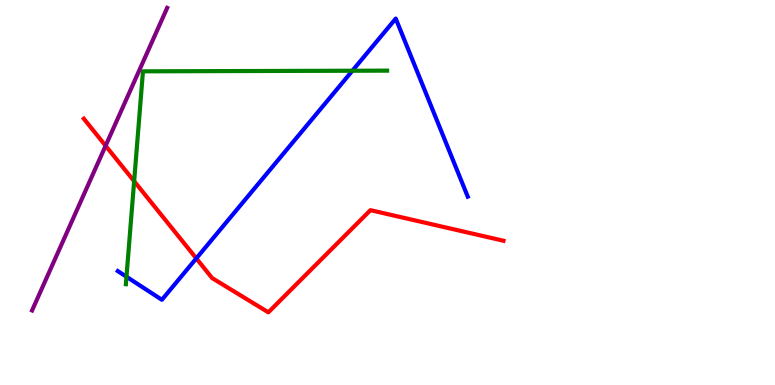[{'lines': ['blue', 'red'], 'intersections': [{'x': 2.53, 'y': 3.29}]}, {'lines': ['green', 'red'], 'intersections': [{'x': 1.73, 'y': 5.29}]}, {'lines': ['purple', 'red'], 'intersections': [{'x': 1.36, 'y': 6.21}]}, {'lines': ['blue', 'green'], 'intersections': [{'x': 1.63, 'y': 2.81}, {'x': 4.55, 'y': 8.16}]}, {'lines': ['blue', 'purple'], 'intersections': []}, {'lines': ['green', 'purple'], 'intersections': []}]